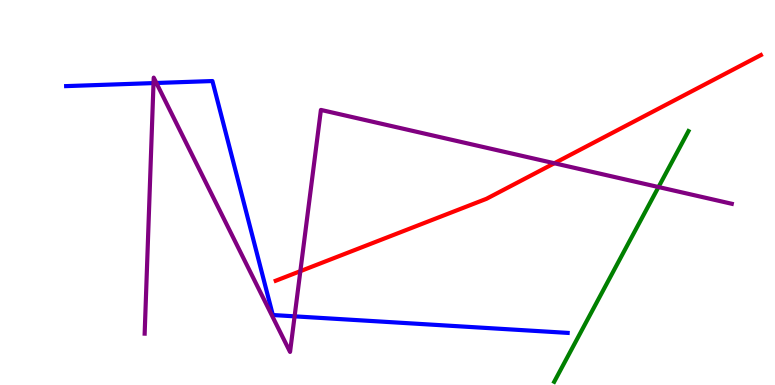[{'lines': ['blue', 'red'], 'intersections': []}, {'lines': ['green', 'red'], 'intersections': []}, {'lines': ['purple', 'red'], 'intersections': [{'x': 3.88, 'y': 2.96}, {'x': 7.15, 'y': 5.76}]}, {'lines': ['blue', 'green'], 'intersections': []}, {'lines': ['blue', 'purple'], 'intersections': [{'x': 1.98, 'y': 7.84}, {'x': 2.02, 'y': 7.84}, {'x': 3.8, 'y': 1.78}]}, {'lines': ['green', 'purple'], 'intersections': [{'x': 8.5, 'y': 5.14}]}]